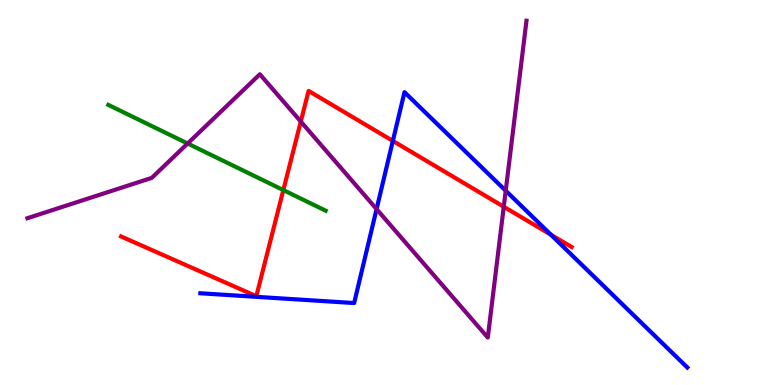[{'lines': ['blue', 'red'], 'intersections': [{'x': 5.07, 'y': 6.34}, {'x': 7.11, 'y': 3.9}]}, {'lines': ['green', 'red'], 'intersections': [{'x': 3.66, 'y': 5.06}]}, {'lines': ['purple', 'red'], 'intersections': [{'x': 3.88, 'y': 6.84}, {'x': 6.5, 'y': 4.63}]}, {'lines': ['blue', 'green'], 'intersections': []}, {'lines': ['blue', 'purple'], 'intersections': [{'x': 4.86, 'y': 4.57}, {'x': 6.53, 'y': 5.05}]}, {'lines': ['green', 'purple'], 'intersections': [{'x': 2.42, 'y': 6.27}]}]